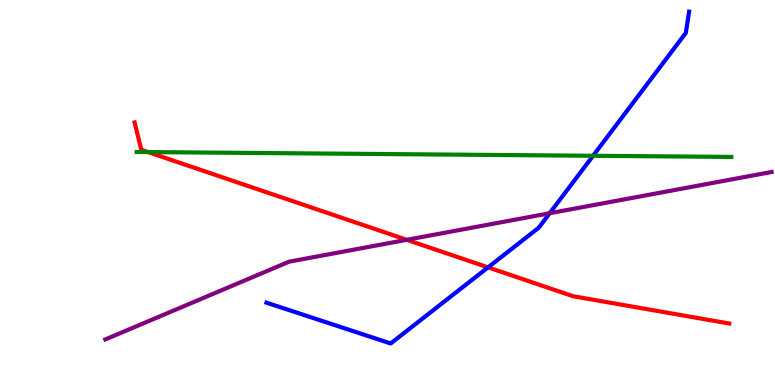[{'lines': ['blue', 'red'], 'intersections': [{'x': 6.3, 'y': 3.06}]}, {'lines': ['green', 'red'], 'intersections': [{'x': 1.91, 'y': 6.05}]}, {'lines': ['purple', 'red'], 'intersections': [{'x': 5.25, 'y': 3.77}]}, {'lines': ['blue', 'green'], 'intersections': [{'x': 7.65, 'y': 5.95}]}, {'lines': ['blue', 'purple'], 'intersections': [{'x': 7.09, 'y': 4.46}]}, {'lines': ['green', 'purple'], 'intersections': []}]